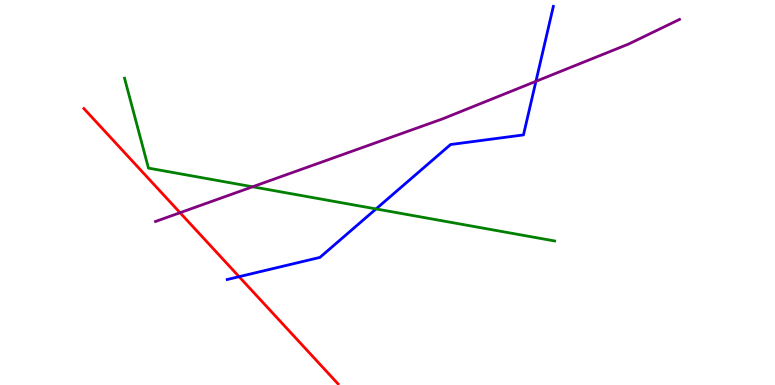[{'lines': ['blue', 'red'], 'intersections': [{'x': 3.08, 'y': 2.81}]}, {'lines': ['green', 'red'], 'intersections': []}, {'lines': ['purple', 'red'], 'intersections': [{'x': 2.32, 'y': 4.47}]}, {'lines': ['blue', 'green'], 'intersections': [{'x': 4.85, 'y': 4.57}]}, {'lines': ['blue', 'purple'], 'intersections': [{'x': 6.92, 'y': 7.89}]}, {'lines': ['green', 'purple'], 'intersections': [{'x': 3.26, 'y': 5.15}]}]